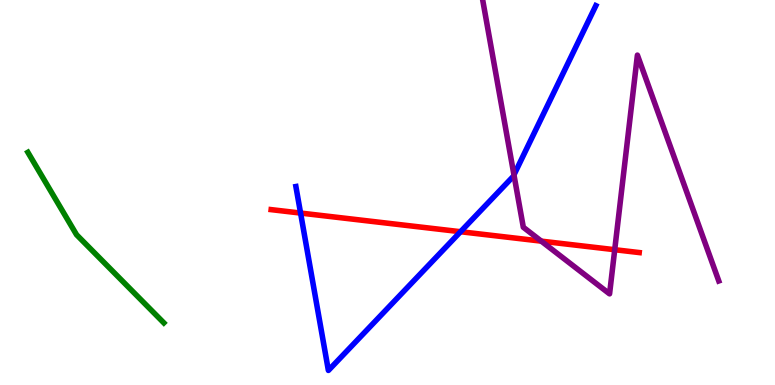[{'lines': ['blue', 'red'], 'intersections': [{'x': 3.88, 'y': 4.47}, {'x': 5.94, 'y': 3.98}]}, {'lines': ['green', 'red'], 'intersections': []}, {'lines': ['purple', 'red'], 'intersections': [{'x': 6.98, 'y': 3.74}, {'x': 7.93, 'y': 3.51}]}, {'lines': ['blue', 'green'], 'intersections': []}, {'lines': ['blue', 'purple'], 'intersections': [{'x': 6.63, 'y': 5.46}]}, {'lines': ['green', 'purple'], 'intersections': []}]